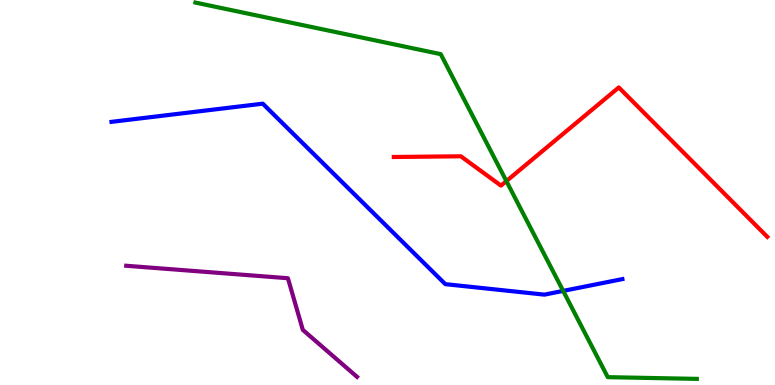[{'lines': ['blue', 'red'], 'intersections': []}, {'lines': ['green', 'red'], 'intersections': [{'x': 6.53, 'y': 5.3}]}, {'lines': ['purple', 'red'], 'intersections': []}, {'lines': ['blue', 'green'], 'intersections': [{'x': 7.27, 'y': 2.44}]}, {'lines': ['blue', 'purple'], 'intersections': []}, {'lines': ['green', 'purple'], 'intersections': []}]